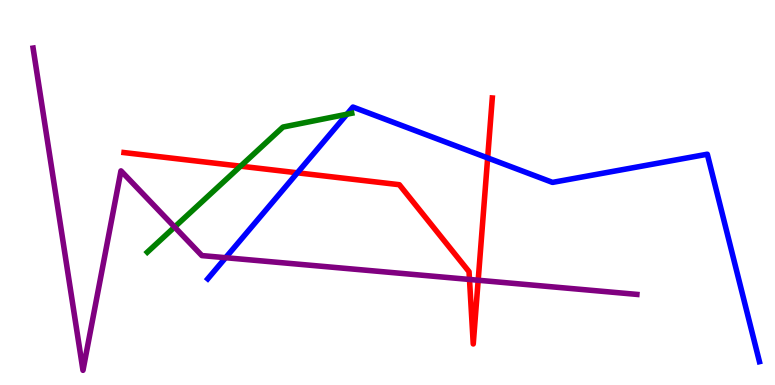[{'lines': ['blue', 'red'], 'intersections': [{'x': 3.84, 'y': 5.51}, {'x': 6.29, 'y': 5.9}]}, {'lines': ['green', 'red'], 'intersections': [{'x': 3.1, 'y': 5.68}]}, {'lines': ['purple', 'red'], 'intersections': [{'x': 6.06, 'y': 2.74}, {'x': 6.17, 'y': 2.72}]}, {'lines': ['blue', 'green'], 'intersections': [{'x': 4.48, 'y': 7.03}]}, {'lines': ['blue', 'purple'], 'intersections': [{'x': 2.91, 'y': 3.31}]}, {'lines': ['green', 'purple'], 'intersections': [{'x': 2.25, 'y': 4.1}]}]